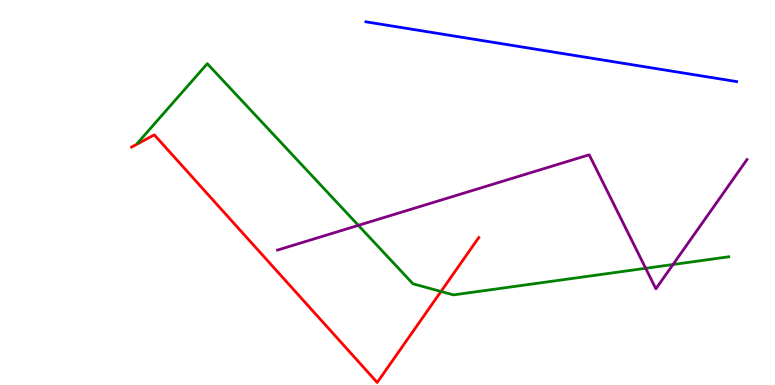[{'lines': ['blue', 'red'], 'intersections': []}, {'lines': ['green', 'red'], 'intersections': [{'x': 5.69, 'y': 2.43}]}, {'lines': ['purple', 'red'], 'intersections': []}, {'lines': ['blue', 'green'], 'intersections': []}, {'lines': ['blue', 'purple'], 'intersections': []}, {'lines': ['green', 'purple'], 'intersections': [{'x': 4.62, 'y': 4.15}, {'x': 8.33, 'y': 3.03}, {'x': 8.68, 'y': 3.13}]}]